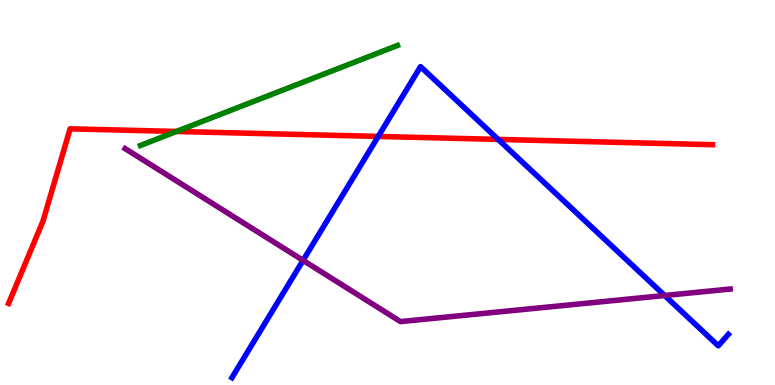[{'lines': ['blue', 'red'], 'intersections': [{'x': 4.88, 'y': 6.46}, {'x': 6.43, 'y': 6.38}]}, {'lines': ['green', 'red'], 'intersections': [{'x': 2.28, 'y': 6.59}]}, {'lines': ['purple', 'red'], 'intersections': []}, {'lines': ['blue', 'green'], 'intersections': []}, {'lines': ['blue', 'purple'], 'intersections': [{'x': 3.91, 'y': 3.24}, {'x': 8.58, 'y': 2.32}]}, {'lines': ['green', 'purple'], 'intersections': []}]